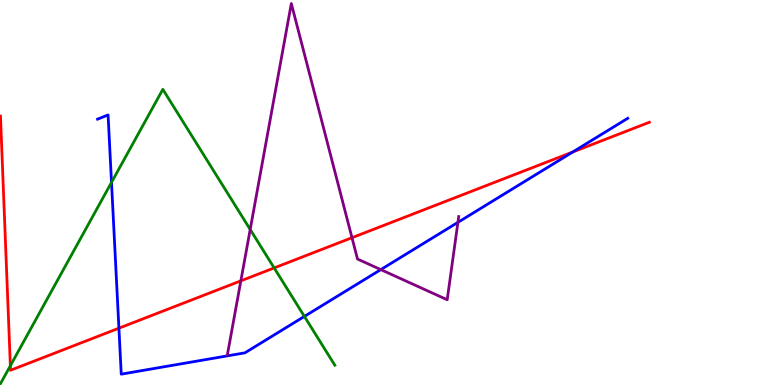[{'lines': ['blue', 'red'], 'intersections': [{'x': 1.53, 'y': 1.48}, {'x': 7.39, 'y': 6.05}]}, {'lines': ['green', 'red'], 'intersections': [{'x': 0.134, 'y': 0.5}, {'x': 3.54, 'y': 3.04}]}, {'lines': ['purple', 'red'], 'intersections': [{'x': 3.11, 'y': 2.71}, {'x': 4.54, 'y': 3.83}]}, {'lines': ['blue', 'green'], 'intersections': [{'x': 1.44, 'y': 5.26}, {'x': 3.93, 'y': 1.78}]}, {'lines': ['blue', 'purple'], 'intersections': [{'x': 4.91, 'y': 3.0}, {'x': 5.91, 'y': 4.22}]}, {'lines': ['green', 'purple'], 'intersections': [{'x': 3.23, 'y': 4.04}]}]